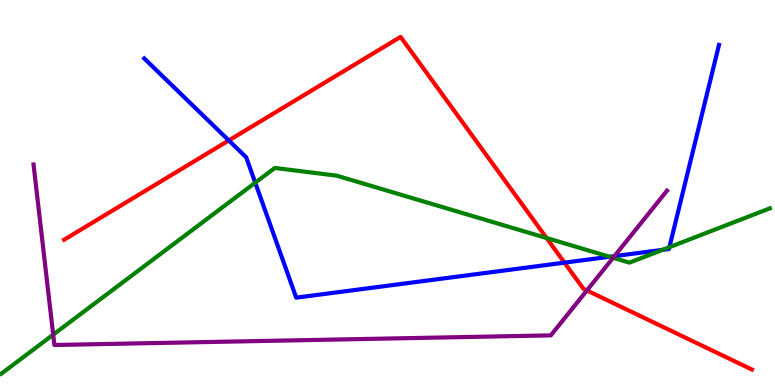[{'lines': ['blue', 'red'], 'intersections': [{'x': 2.95, 'y': 6.35}, {'x': 7.28, 'y': 3.18}]}, {'lines': ['green', 'red'], 'intersections': [{'x': 7.05, 'y': 3.82}]}, {'lines': ['purple', 'red'], 'intersections': [{'x': 7.57, 'y': 2.46}]}, {'lines': ['blue', 'green'], 'intersections': [{'x': 3.29, 'y': 5.26}, {'x': 7.87, 'y': 3.33}, {'x': 8.55, 'y': 3.51}, {'x': 8.64, 'y': 3.58}]}, {'lines': ['blue', 'purple'], 'intersections': [{'x': 7.93, 'y': 3.35}]}, {'lines': ['green', 'purple'], 'intersections': [{'x': 0.686, 'y': 1.31}, {'x': 7.91, 'y': 3.3}]}]